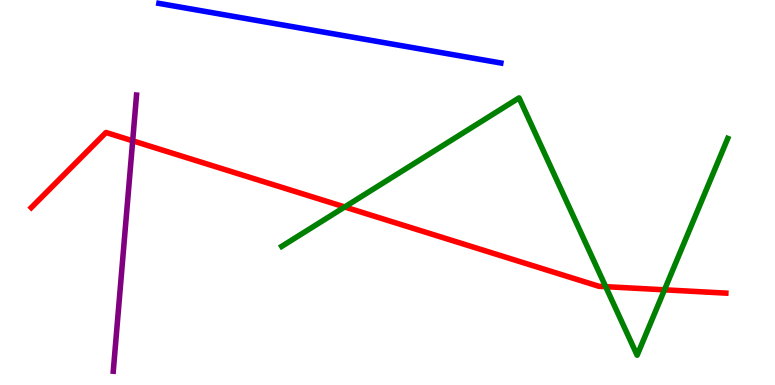[{'lines': ['blue', 'red'], 'intersections': []}, {'lines': ['green', 'red'], 'intersections': [{'x': 4.45, 'y': 4.62}, {'x': 7.82, 'y': 2.55}, {'x': 8.57, 'y': 2.47}]}, {'lines': ['purple', 'red'], 'intersections': [{'x': 1.71, 'y': 6.34}]}, {'lines': ['blue', 'green'], 'intersections': []}, {'lines': ['blue', 'purple'], 'intersections': []}, {'lines': ['green', 'purple'], 'intersections': []}]